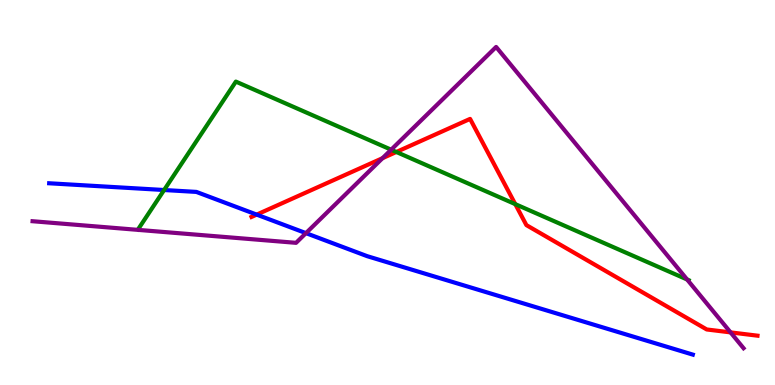[{'lines': ['blue', 'red'], 'intersections': [{'x': 3.31, 'y': 4.43}]}, {'lines': ['green', 'red'], 'intersections': [{'x': 5.11, 'y': 6.05}, {'x': 6.65, 'y': 4.7}]}, {'lines': ['purple', 'red'], 'intersections': [{'x': 4.94, 'y': 5.89}, {'x': 9.43, 'y': 1.37}]}, {'lines': ['blue', 'green'], 'intersections': [{'x': 2.12, 'y': 5.06}]}, {'lines': ['blue', 'purple'], 'intersections': [{'x': 3.95, 'y': 3.94}]}, {'lines': ['green', 'purple'], 'intersections': [{'x': 5.05, 'y': 6.11}, {'x': 8.87, 'y': 2.74}]}]